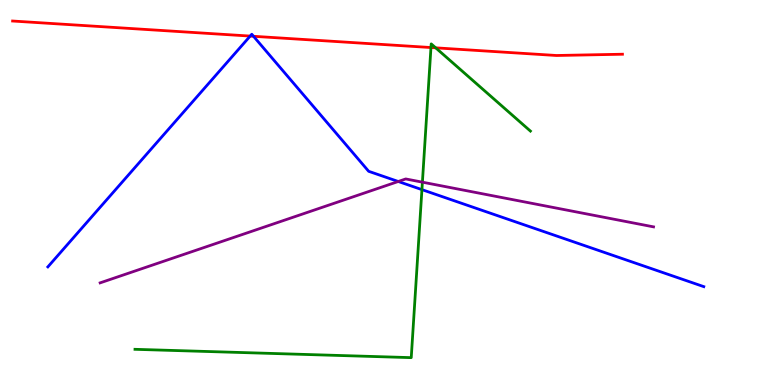[{'lines': ['blue', 'red'], 'intersections': [{'x': 3.23, 'y': 9.06}, {'x': 3.27, 'y': 9.06}]}, {'lines': ['green', 'red'], 'intersections': [{'x': 5.56, 'y': 8.77}, {'x': 5.62, 'y': 8.76}]}, {'lines': ['purple', 'red'], 'intersections': []}, {'lines': ['blue', 'green'], 'intersections': [{'x': 5.44, 'y': 5.07}]}, {'lines': ['blue', 'purple'], 'intersections': [{'x': 5.14, 'y': 5.29}]}, {'lines': ['green', 'purple'], 'intersections': [{'x': 5.45, 'y': 5.27}]}]